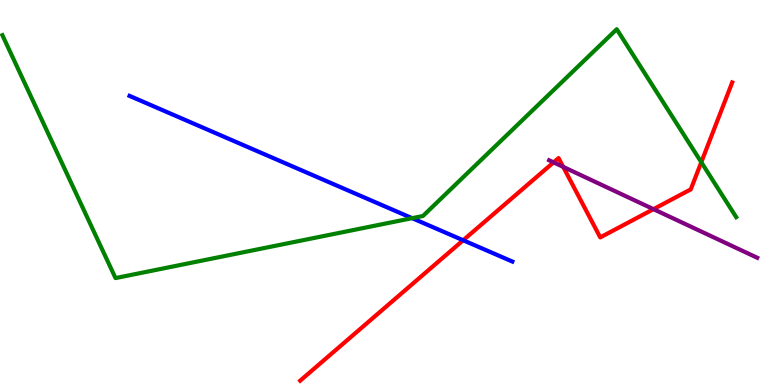[{'lines': ['blue', 'red'], 'intersections': [{'x': 5.98, 'y': 3.76}]}, {'lines': ['green', 'red'], 'intersections': [{'x': 9.05, 'y': 5.79}]}, {'lines': ['purple', 'red'], 'intersections': [{'x': 7.14, 'y': 5.78}, {'x': 7.27, 'y': 5.67}, {'x': 8.43, 'y': 4.57}]}, {'lines': ['blue', 'green'], 'intersections': [{'x': 5.32, 'y': 4.33}]}, {'lines': ['blue', 'purple'], 'intersections': []}, {'lines': ['green', 'purple'], 'intersections': []}]